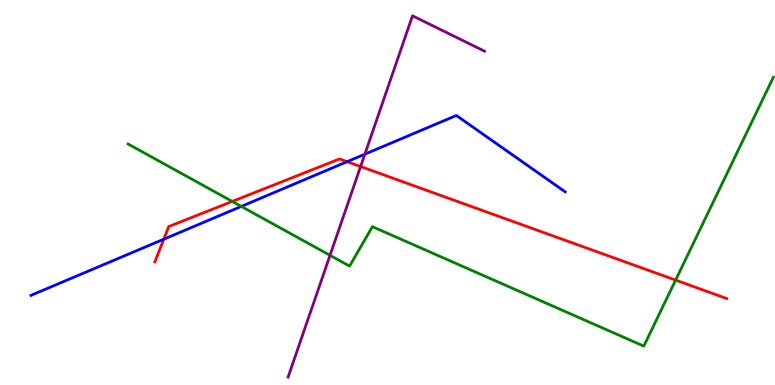[{'lines': ['blue', 'red'], 'intersections': [{'x': 2.11, 'y': 3.79}, {'x': 4.48, 'y': 5.8}]}, {'lines': ['green', 'red'], 'intersections': [{'x': 3.0, 'y': 4.77}, {'x': 8.72, 'y': 2.72}]}, {'lines': ['purple', 'red'], 'intersections': [{'x': 4.65, 'y': 5.67}]}, {'lines': ['blue', 'green'], 'intersections': [{'x': 3.11, 'y': 4.64}]}, {'lines': ['blue', 'purple'], 'intersections': [{'x': 4.71, 'y': 6.0}]}, {'lines': ['green', 'purple'], 'intersections': [{'x': 4.26, 'y': 3.37}]}]